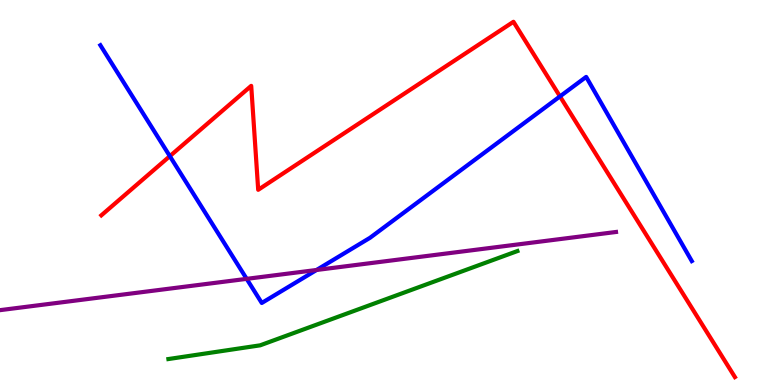[{'lines': ['blue', 'red'], 'intersections': [{'x': 2.19, 'y': 5.94}, {'x': 7.23, 'y': 7.5}]}, {'lines': ['green', 'red'], 'intersections': []}, {'lines': ['purple', 'red'], 'intersections': []}, {'lines': ['blue', 'green'], 'intersections': []}, {'lines': ['blue', 'purple'], 'intersections': [{'x': 3.18, 'y': 2.76}, {'x': 4.08, 'y': 2.99}]}, {'lines': ['green', 'purple'], 'intersections': []}]